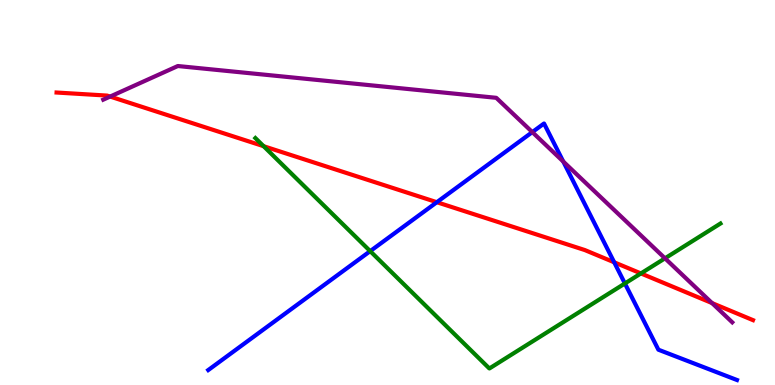[{'lines': ['blue', 'red'], 'intersections': [{'x': 5.64, 'y': 4.75}, {'x': 7.93, 'y': 3.19}]}, {'lines': ['green', 'red'], 'intersections': [{'x': 3.4, 'y': 6.2}, {'x': 8.27, 'y': 2.9}]}, {'lines': ['purple', 'red'], 'intersections': [{'x': 1.42, 'y': 7.49}, {'x': 9.19, 'y': 2.13}]}, {'lines': ['blue', 'green'], 'intersections': [{'x': 4.78, 'y': 3.48}, {'x': 8.06, 'y': 2.64}]}, {'lines': ['blue', 'purple'], 'intersections': [{'x': 6.87, 'y': 6.57}, {'x': 7.27, 'y': 5.8}]}, {'lines': ['green', 'purple'], 'intersections': [{'x': 8.58, 'y': 3.29}]}]